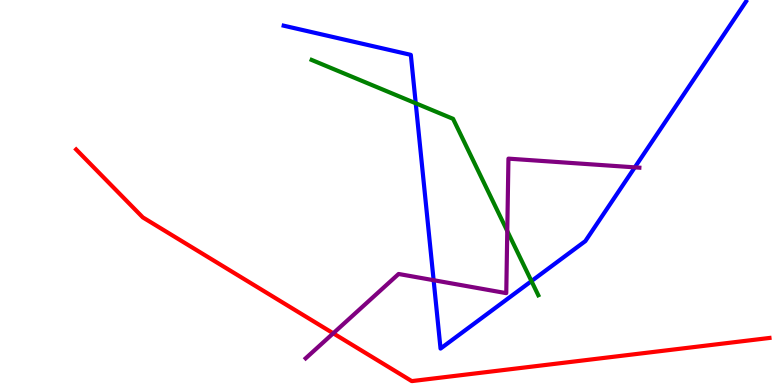[{'lines': ['blue', 'red'], 'intersections': []}, {'lines': ['green', 'red'], 'intersections': []}, {'lines': ['purple', 'red'], 'intersections': [{'x': 4.3, 'y': 1.34}]}, {'lines': ['blue', 'green'], 'intersections': [{'x': 5.36, 'y': 7.32}, {'x': 6.86, 'y': 2.7}]}, {'lines': ['blue', 'purple'], 'intersections': [{'x': 5.6, 'y': 2.72}, {'x': 8.19, 'y': 5.65}]}, {'lines': ['green', 'purple'], 'intersections': [{'x': 6.55, 'y': 4.0}]}]